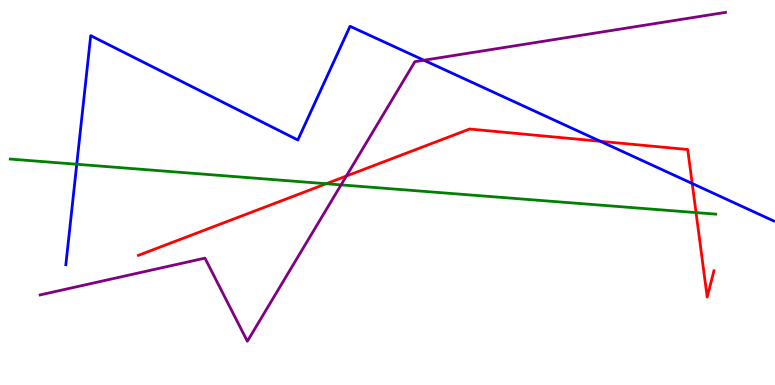[{'lines': ['blue', 'red'], 'intersections': [{'x': 7.75, 'y': 6.33}, {'x': 8.93, 'y': 5.23}]}, {'lines': ['green', 'red'], 'intersections': [{'x': 4.21, 'y': 5.23}, {'x': 8.98, 'y': 4.48}]}, {'lines': ['purple', 'red'], 'intersections': [{'x': 4.47, 'y': 5.43}]}, {'lines': ['blue', 'green'], 'intersections': [{'x': 0.99, 'y': 5.73}]}, {'lines': ['blue', 'purple'], 'intersections': [{'x': 5.47, 'y': 8.44}]}, {'lines': ['green', 'purple'], 'intersections': [{'x': 4.4, 'y': 5.2}]}]